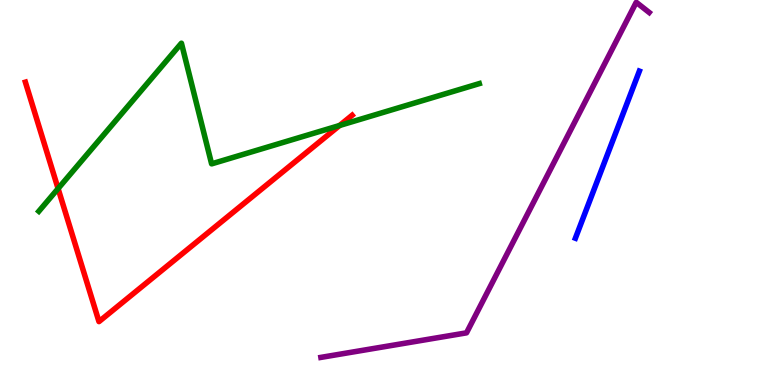[{'lines': ['blue', 'red'], 'intersections': []}, {'lines': ['green', 'red'], 'intersections': [{'x': 0.75, 'y': 5.1}, {'x': 4.38, 'y': 6.74}]}, {'lines': ['purple', 'red'], 'intersections': []}, {'lines': ['blue', 'green'], 'intersections': []}, {'lines': ['blue', 'purple'], 'intersections': []}, {'lines': ['green', 'purple'], 'intersections': []}]